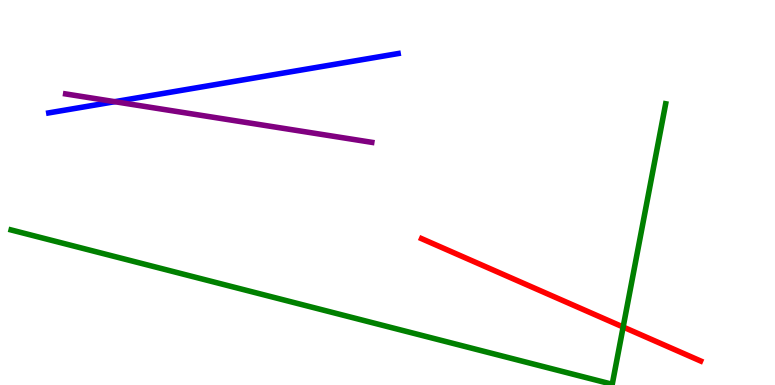[{'lines': ['blue', 'red'], 'intersections': []}, {'lines': ['green', 'red'], 'intersections': [{'x': 8.04, 'y': 1.51}]}, {'lines': ['purple', 'red'], 'intersections': []}, {'lines': ['blue', 'green'], 'intersections': []}, {'lines': ['blue', 'purple'], 'intersections': [{'x': 1.48, 'y': 7.36}]}, {'lines': ['green', 'purple'], 'intersections': []}]